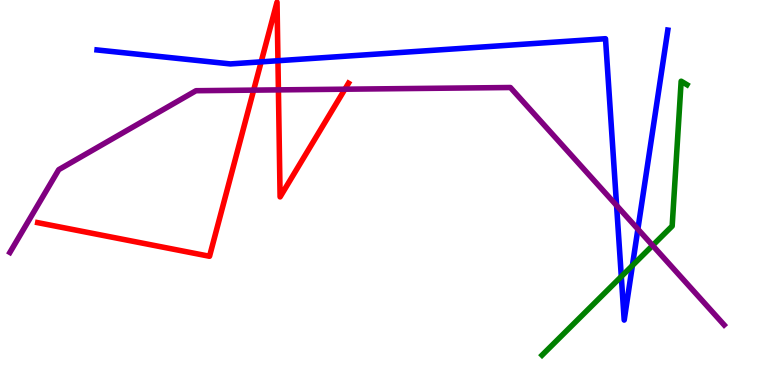[{'lines': ['blue', 'red'], 'intersections': [{'x': 3.37, 'y': 8.39}, {'x': 3.59, 'y': 8.42}]}, {'lines': ['green', 'red'], 'intersections': []}, {'lines': ['purple', 'red'], 'intersections': [{'x': 3.27, 'y': 7.66}, {'x': 3.59, 'y': 7.67}, {'x': 4.45, 'y': 7.68}]}, {'lines': ['blue', 'green'], 'intersections': [{'x': 8.02, 'y': 2.82}, {'x': 8.16, 'y': 3.1}]}, {'lines': ['blue', 'purple'], 'intersections': [{'x': 7.96, 'y': 4.66}, {'x': 8.23, 'y': 4.05}]}, {'lines': ['green', 'purple'], 'intersections': [{'x': 8.42, 'y': 3.62}]}]